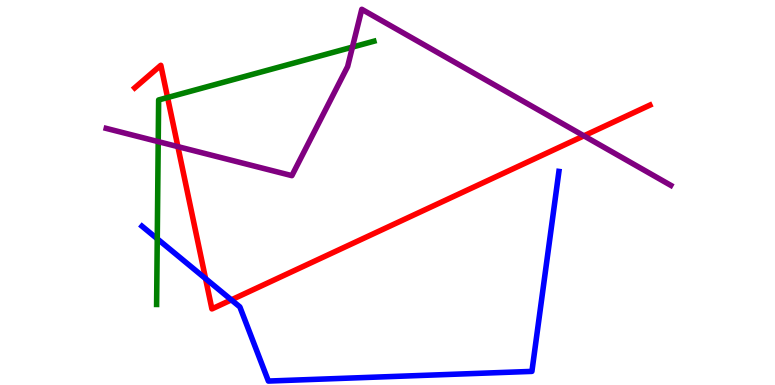[{'lines': ['blue', 'red'], 'intersections': [{'x': 2.65, 'y': 2.76}, {'x': 2.98, 'y': 2.21}]}, {'lines': ['green', 'red'], 'intersections': [{'x': 2.16, 'y': 7.47}]}, {'lines': ['purple', 'red'], 'intersections': [{'x': 2.3, 'y': 6.19}, {'x': 7.53, 'y': 6.47}]}, {'lines': ['blue', 'green'], 'intersections': [{'x': 2.03, 'y': 3.8}]}, {'lines': ['blue', 'purple'], 'intersections': []}, {'lines': ['green', 'purple'], 'intersections': [{'x': 2.04, 'y': 6.32}, {'x': 4.55, 'y': 8.78}]}]